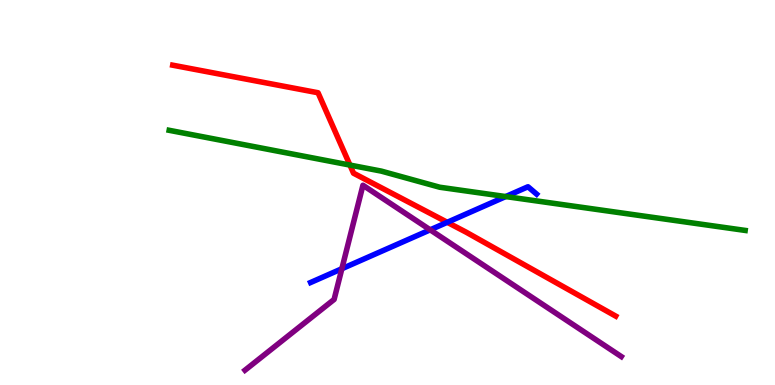[{'lines': ['blue', 'red'], 'intersections': [{'x': 5.77, 'y': 4.23}]}, {'lines': ['green', 'red'], 'intersections': [{'x': 4.52, 'y': 5.71}]}, {'lines': ['purple', 'red'], 'intersections': []}, {'lines': ['blue', 'green'], 'intersections': [{'x': 6.53, 'y': 4.89}]}, {'lines': ['blue', 'purple'], 'intersections': [{'x': 4.41, 'y': 3.02}, {'x': 5.55, 'y': 4.03}]}, {'lines': ['green', 'purple'], 'intersections': []}]